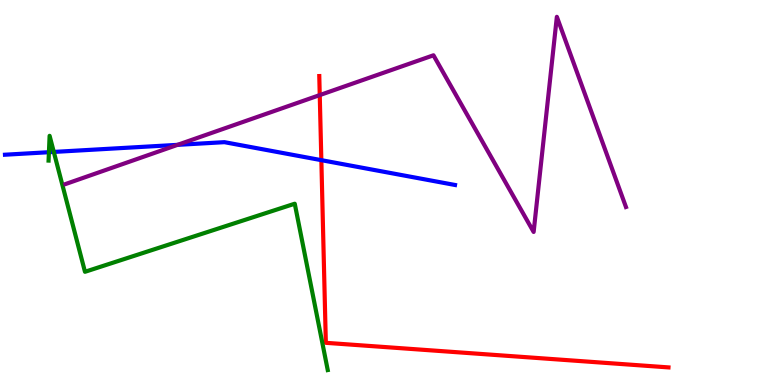[{'lines': ['blue', 'red'], 'intersections': [{'x': 4.15, 'y': 5.84}]}, {'lines': ['green', 'red'], 'intersections': []}, {'lines': ['purple', 'red'], 'intersections': [{'x': 4.13, 'y': 7.53}]}, {'lines': ['blue', 'green'], 'intersections': [{'x': 0.631, 'y': 6.05}, {'x': 0.694, 'y': 6.05}]}, {'lines': ['blue', 'purple'], 'intersections': [{'x': 2.29, 'y': 6.24}]}, {'lines': ['green', 'purple'], 'intersections': []}]